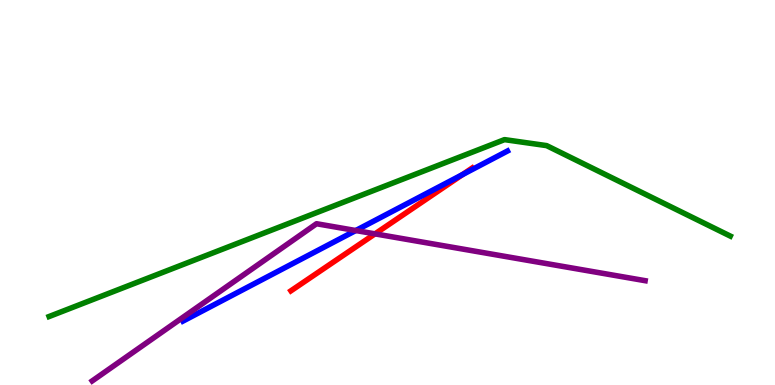[{'lines': ['blue', 'red'], 'intersections': [{'x': 5.97, 'y': 5.47}]}, {'lines': ['green', 'red'], 'intersections': []}, {'lines': ['purple', 'red'], 'intersections': [{'x': 4.84, 'y': 3.93}]}, {'lines': ['blue', 'green'], 'intersections': []}, {'lines': ['blue', 'purple'], 'intersections': [{'x': 4.59, 'y': 4.01}]}, {'lines': ['green', 'purple'], 'intersections': []}]